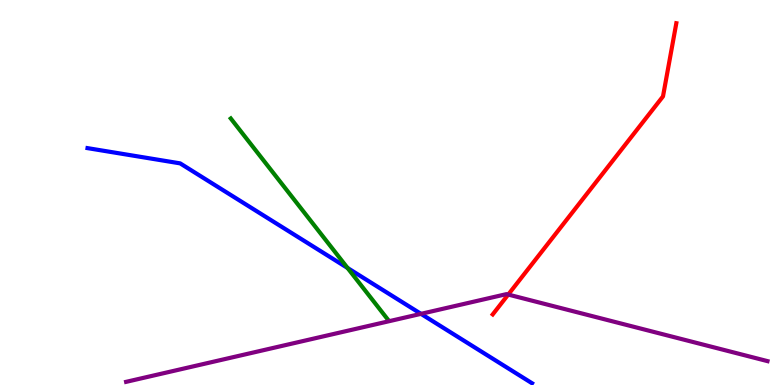[{'lines': ['blue', 'red'], 'intersections': []}, {'lines': ['green', 'red'], 'intersections': []}, {'lines': ['purple', 'red'], 'intersections': [{'x': 6.56, 'y': 2.35}]}, {'lines': ['blue', 'green'], 'intersections': [{'x': 4.48, 'y': 3.04}]}, {'lines': ['blue', 'purple'], 'intersections': [{'x': 5.43, 'y': 1.85}]}, {'lines': ['green', 'purple'], 'intersections': []}]